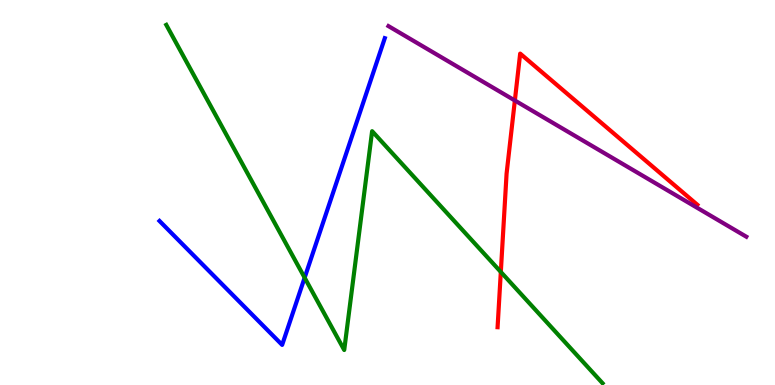[{'lines': ['blue', 'red'], 'intersections': []}, {'lines': ['green', 'red'], 'intersections': [{'x': 6.46, 'y': 2.94}]}, {'lines': ['purple', 'red'], 'intersections': [{'x': 6.64, 'y': 7.39}]}, {'lines': ['blue', 'green'], 'intersections': [{'x': 3.93, 'y': 2.79}]}, {'lines': ['blue', 'purple'], 'intersections': []}, {'lines': ['green', 'purple'], 'intersections': []}]